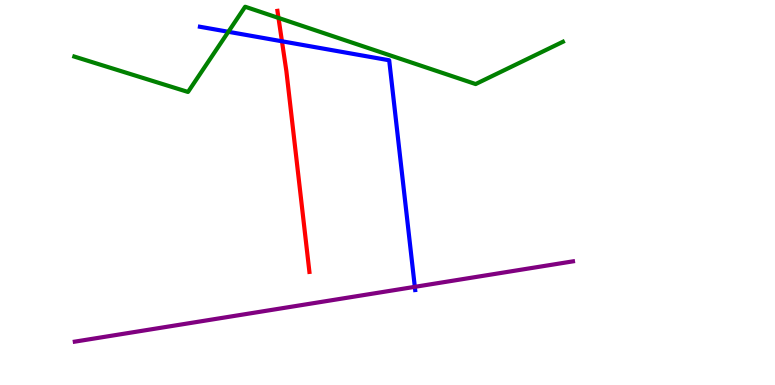[{'lines': ['blue', 'red'], 'intersections': [{'x': 3.64, 'y': 8.93}]}, {'lines': ['green', 'red'], 'intersections': [{'x': 3.59, 'y': 9.53}]}, {'lines': ['purple', 'red'], 'intersections': []}, {'lines': ['blue', 'green'], 'intersections': [{'x': 2.95, 'y': 9.17}]}, {'lines': ['blue', 'purple'], 'intersections': [{'x': 5.35, 'y': 2.55}]}, {'lines': ['green', 'purple'], 'intersections': []}]